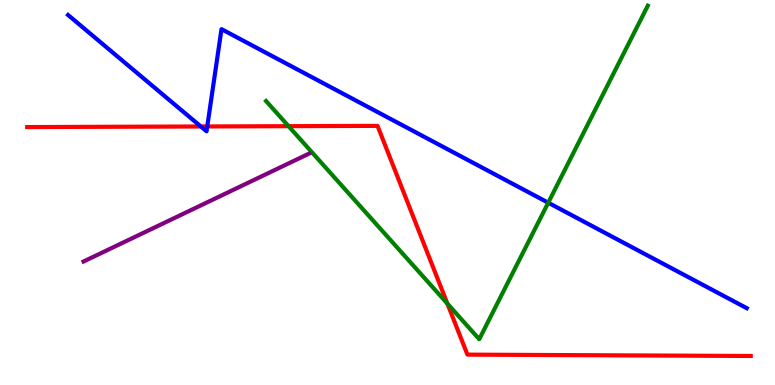[{'lines': ['blue', 'red'], 'intersections': [{'x': 2.59, 'y': 6.71}, {'x': 2.67, 'y': 6.72}]}, {'lines': ['green', 'red'], 'intersections': [{'x': 3.72, 'y': 6.72}, {'x': 5.77, 'y': 2.11}]}, {'lines': ['purple', 'red'], 'intersections': []}, {'lines': ['blue', 'green'], 'intersections': [{'x': 7.07, 'y': 4.73}]}, {'lines': ['blue', 'purple'], 'intersections': []}, {'lines': ['green', 'purple'], 'intersections': []}]